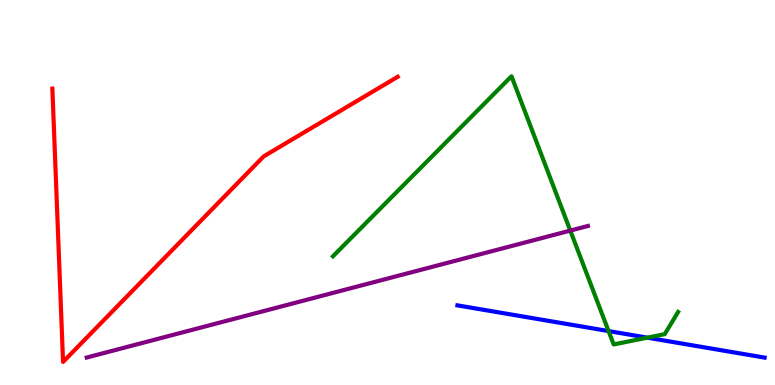[{'lines': ['blue', 'red'], 'intersections': []}, {'lines': ['green', 'red'], 'intersections': []}, {'lines': ['purple', 'red'], 'intersections': []}, {'lines': ['blue', 'green'], 'intersections': [{'x': 7.85, 'y': 1.4}, {'x': 8.35, 'y': 1.23}]}, {'lines': ['blue', 'purple'], 'intersections': []}, {'lines': ['green', 'purple'], 'intersections': [{'x': 7.36, 'y': 4.01}]}]